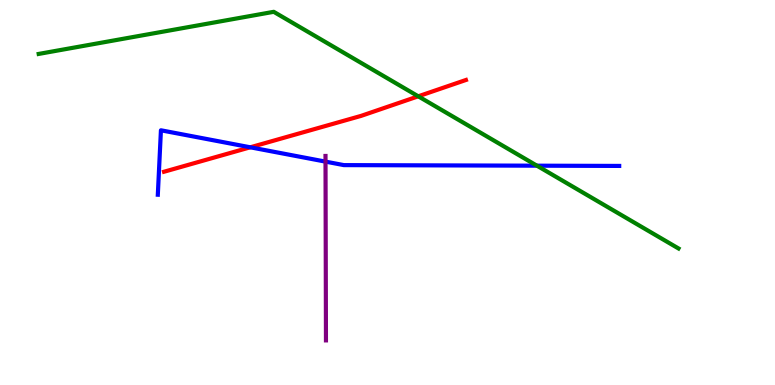[{'lines': ['blue', 'red'], 'intersections': [{'x': 3.23, 'y': 6.17}]}, {'lines': ['green', 'red'], 'intersections': [{'x': 5.4, 'y': 7.5}]}, {'lines': ['purple', 'red'], 'intersections': []}, {'lines': ['blue', 'green'], 'intersections': [{'x': 6.93, 'y': 5.7}]}, {'lines': ['blue', 'purple'], 'intersections': [{'x': 4.2, 'y': 5.8}]}, {'lines': ['green', 'purple'], 'intersections': []}]